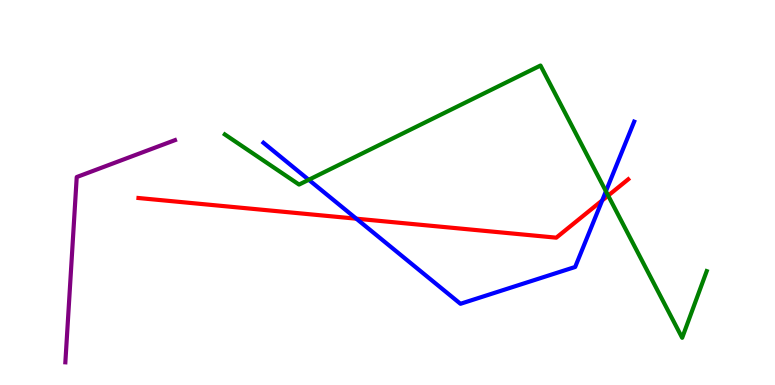[{'lines': ['blue', 'red'], 'intersections': [{'x': 4.6, 'y': 4.32}, {'x': 7.77, 'y': 4.79}]}, {'lines': ['green', 'red'], 'intersections': [{'x': 7.85, 'y': 4.92}]}, {'lines': ['purple', 'red'], 'intersections': []}, {'lines': ['blue', 'green'], 'intersections': [{'x': 3.98, 'y': 5.33}, {'x': 7.82, 'y': 5.03}]}, {'lines': ['blue', 'purple'], 'intersections': []}, {'lines': ['green', 'purple'], 'intersections': []}]